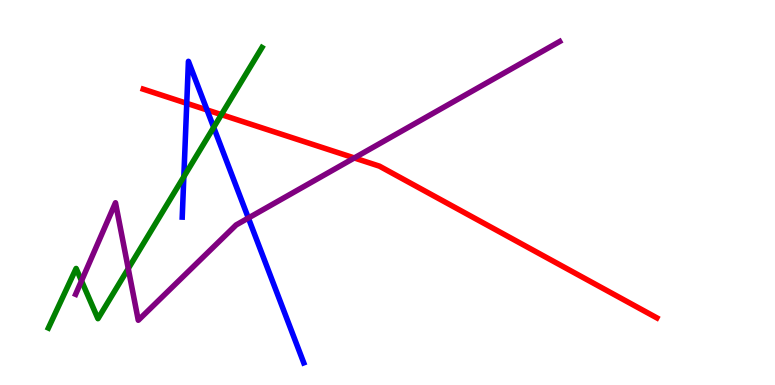[{'lines': ['blue', 'red'], 'intersections': [{'x': 2.41, 'y': 7.32}, {'x': 2.67, 'y': 7.14}]}, {'lines': ['green', 'red'], 'intersections': [{'x': 2.86, 'y': 7.02}]}, {'lines': ['purple', 'red'], 'intersections': [{'x': 4.57, 'y': 5.9}]}, {'lines': ['blue', 'green'], 'intersections': [{'x': 2.37, 'y': 5.41}, {'x': 2.76, 'y': 6.69}]}, {'lines': ['blue', 'purple'], 'intersections': [{'x': 3.2, 'y': 4.34}]}, {'lines': ['green', 'purple'], 'intersections': [{'x': 1.05, 'y': 2.71}, {'x': 1.65, 'y': 3.02}]}]